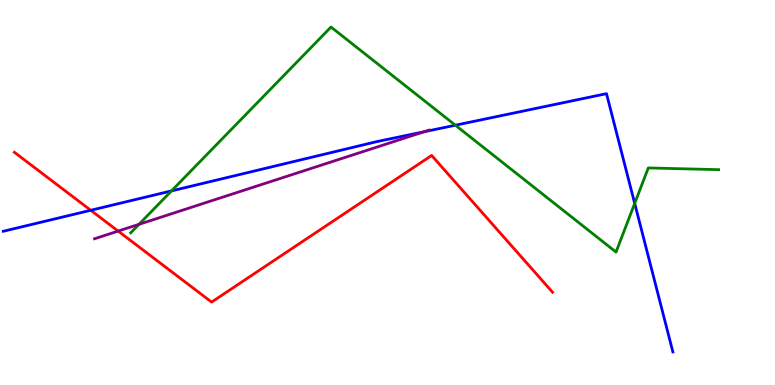[{'lines': ['blue', 'red'], 'intersections': [{'x': 1.17, 'y': 4.54}]}, {'lines': ['green', 'red'], 'intersections': []}, {'lines': ['purple', 'red'], 'intersections': [{'x': 1.52, 'y': 4.0}]}, {'lines': ['blue', 'green'], 'intersections': [{'x': 2.21, 'y': 5.04}, {'x': 5.88, 'y': 6.75}, {'x': 8.19, 'y': 4.72}]}, {'lines': ['blue', 'purple'], 'intersections': [{'x': 5.47, 'y': 6.58}]}, {'lines': ['green', 'purple'], 'intersections': [{'x': 1.79, 'y': 4.17}]}]